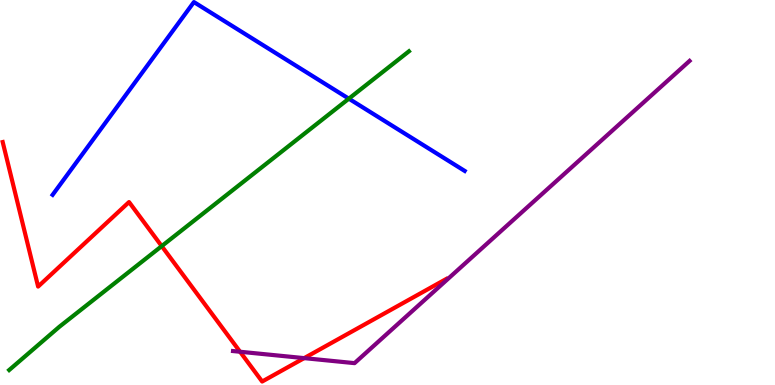[{'lines': ['blue', 'red'], 'intersections': []}, {'lines': ['green', 'red'], 'intersections': [{'x': 2.09, 'y': 3.61}]}, {'lines': ['purple', 'red'], 'intersections': [{'x': 3.1, 'y': 0.864}, {'x': 3.92, 'y': 0.698}]}, {'lines': ['blue', 'green'], 'intersections': [{'x': 4.5, 'y': 7.44}]}, {'lines': ['blue', 'purple'], 'intersections': []}, {'lines': ['green', 'purple'], 'intersections': []}]